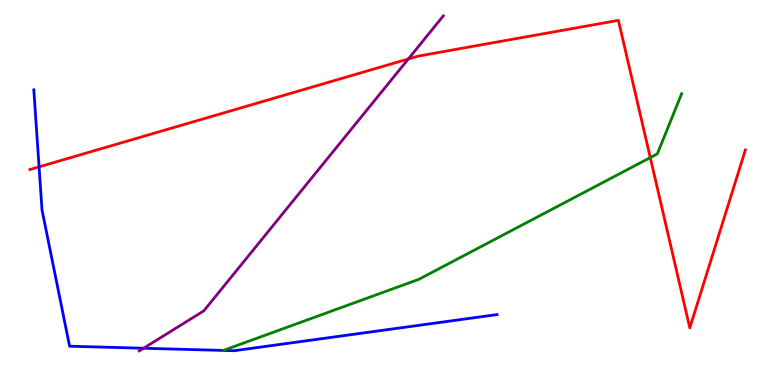[{'lines': ['blue', 'red'], 'intersections': [{'x': 0.504, 'y': 5.67}]}, {'lines': ['green', 'red'], 'intersections': [{'x': 8.39, 'y': 5.91}]}, {'lines': ['purple', 'red'], 'intersections': [{'x': 5.27, 'y': 8.47}]}, {'lines': ['blue', 'green'], 'intersections': [{'x': 2.88, 'y': 0.898}]}, {'lines': ['blue', 'purple'], 'intersections': [{'x': 1.85, 'y': 0.955}]}, {'lines': ['green', 'purple'], 'intersections': []}]